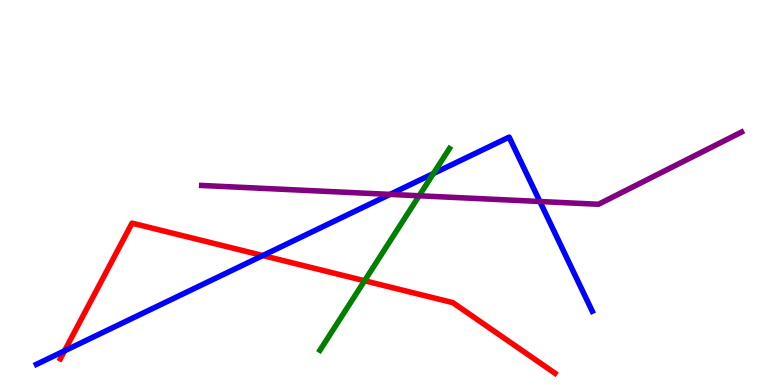[{'lines': ['blue', 'red'], 'intersections': [{'x': 0.833, 'y': 0.887}, {'x': 3.39, 'y': 3.36}]}, {'lines': ['green', 'red'], 'intersections': [{'x': 4.7, 'y': 2.71}]}, {'lines': ['purple', 'red'], 'intersections': []}, {'lines': ['blue', 'green'], 'intersections': [{'x': 5.59, 'y': 5.49}]}, {'lines': ['blue', 'purple'], 'intersections': [{'x': 5.03, 'y': 4.95}, {'x': 6.97, 'y': 4.77}]}, {'lines': ['green', 'purple'], 'intersections': [{'x': 5.41, 'y': 4.92}]}]